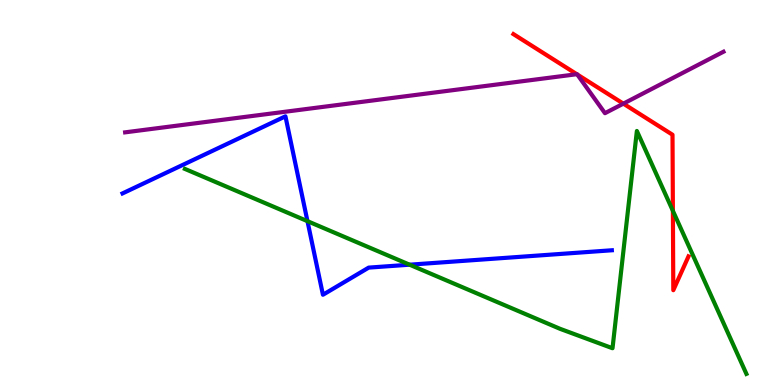[{'lines': ['blue', 'red'], 'intersections': []}, {'lines': ['green', 'red'], 'intersections': [{'x': 8.68, 'y': 4.52}]}, {'lines': ['purple', 'red'], 'intersections': [{'x': 7.44, 'y': 8.07}, {'x': 7.45, 'y': 8.06}, {'x': 8.04, 'y': 7.31}]}, {'lines': ['blue', 'green'], 'intersections': [{'x': 3.97, 'y': 4.26}, {'x': 5.29, 'y': 3.12}]}, {'lines': ['blue', 'purple'], 'intersections': []}, {'lines': ['green', 'purple'], 'intersections': []}]